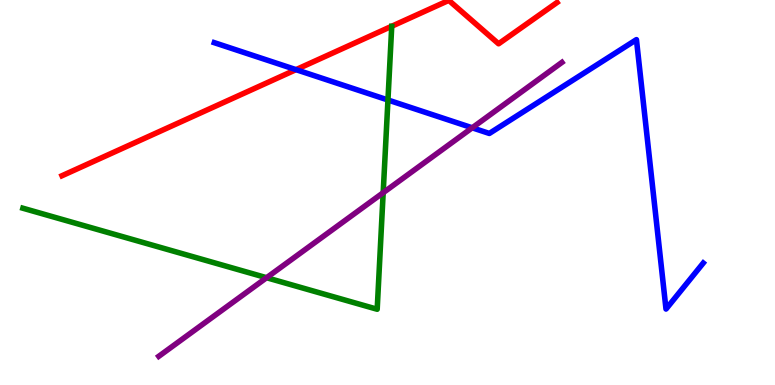[{'lines': ['blue', 'red'], 'intersections': [{'x': 3.82, 'y': 8.19}]}, {'lines': ['green', 'red'], 'intersections': []}, {'lines': ['purple', 'red'], 'intersections': []}, {'lines': ['blue', 'green'], 'intersections': [{'x': 5.01, 'y': 7.4}]}, {'lines': ['blue', 'purple'], 'intersections': [{'x': 6.09, 'y': 6.68}]}, {'lines': ['green', 'purple'], 'intersections': [{'x': 3.44, 'y': 2.79}, {'x': 4.94, 'y': 4.99}]}]